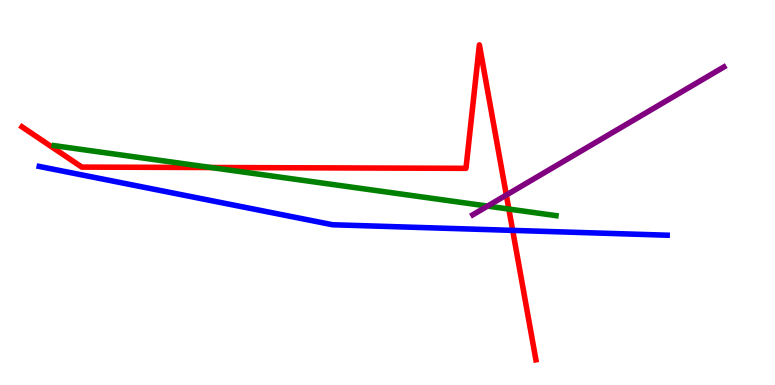[{'lines': ['blue', 'red'], 'intersections': [{'x': 6.62, 'y': 4.02}]}, {'lines': ['green', 'red'], 'intersections': [{'x': 2.72, 'y': 5.65}, {'x': 6.57, 'y': 4.57}]}, {'lines': ['purple', 'red'], 'intersections': [{'x': 6.53, 'y': 4.93}]}, {'lines': ['blue', 'green'], 'intersections': []}, {'lines': ['blue', 'purple'], 'intersections': []}, {'lines': ['green', 'purple'], 'intersections': [{'x': 6.29, 'y': 4.65}]}]